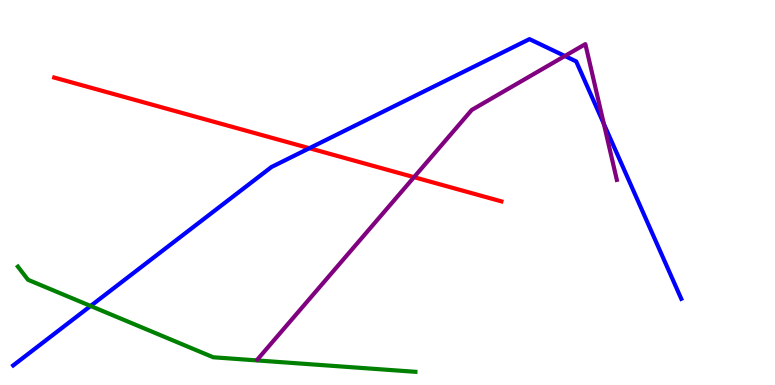[{'lines': ['blue', 'red'], 'intersections': [{'x': 3.99, 'y': 6.15}]}, {'lines': ['green', 'red'], 'intersections': []}, {'lines': ['purple', 'red'], 'intersections': [{'x': 5.34, 'y': 5.4}]}, {'lines': ['blue', 'green'], 'intersections': [{'x': 1.17, 'y': 2.05}]}, {'lines': ['blue', 'purple'], 'intersections': [{'x': 7.29, 'y': 8.55}, {'x': 7.79, 'y': 6.78}]}, {'lines': ['green', 'purple'], 'intersections': []}]